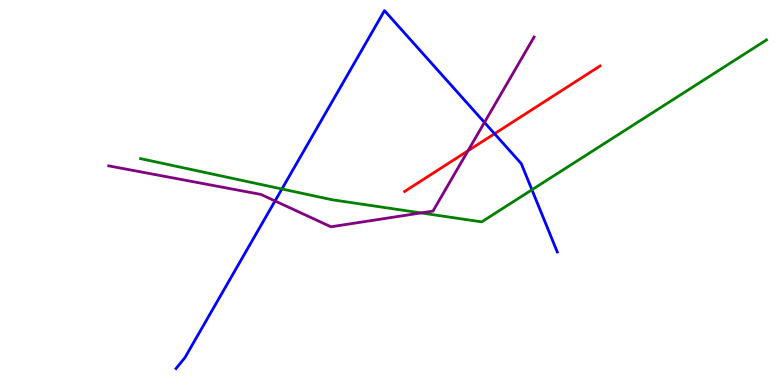[{'lines': ['blue', 'red'], 'intersections': [{'x': 6.38, 'y': 6.53}]}, {'lines': ['green', 'red'], 'intersections': []}, {'lines': ['purple', 'red'], 'intersections': [{'x': 6.04, 'y': 6.08}]}, {'lines': ['blue', 'green'], 'intersections': [{'x': 3.64, 'y': 5.09}, {'x': 6.86, 'y': 5.07}]}, {'lines': ['blue', 'purple'], 'intersections': [{'x': 3.55, 'y': 4.78}, {'x': 6.25, 'y': 6.82}]}, {'lines': ['green', 'purple'], 'intersections': [{'x': 5.43, 'y': 4.47}]}]